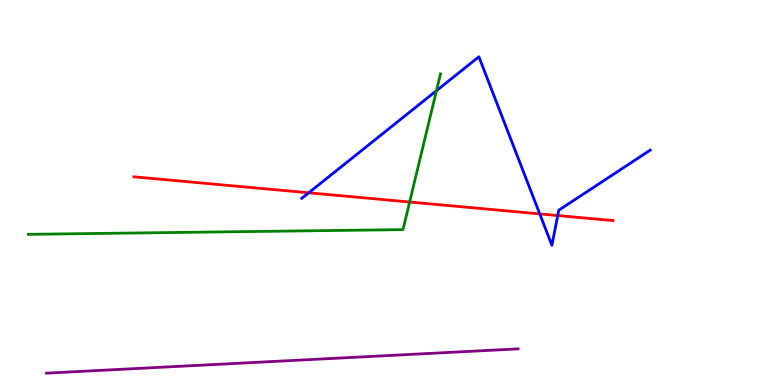[{'lines': ['blue', 'red'], 'intersections': [{'x': 3.98, 'y': 4.99}, {'x': 6.96, 'y': 4.44}, {'x': 7.2, 'y': 4.4}]}, {'lines': ['green', 'red'], 'intersections': [{'x': 5.29, 'y': 4.75}]}, {'lines': ['purple', 'red'], 'intersections': []}, {'lines': ['blue', 'green'], 'intersections': [{'x': 5.63, 'y': 7.64}]}, {'lines': ['blue', 'purple'], 'intersections': []}, {'lines': ['green', 'purple'], 'intersections': []}]